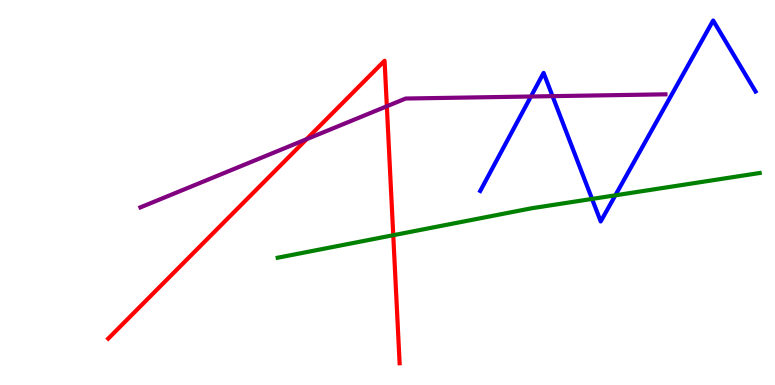[{'lines': ['blue', 'red'], 'intersections': []}, {'lines': ['green', 'red'], 'intersections': [{'x': 5.07, 'y': 3.89}]}, {'lines': ['purple', 'red'], 'intersections': [{'x': 3.96, 'y': 6.38}, {'x': 4.99, 'y': 7.24}]}, {'lines': ['blue', 'green'], 'intersections': [{'x': 7.64, 'y': 4.83}, {'x': 7.94, 'y': 4.93}]}, {'lines': ['blue', 'purple'], 'intersections': [{'x': 6.85, 'y': 7.49}, {'x': 7.13, 'y': 7.5}]}, {'lines': ['green', 'purple'], 'intersections': []}]